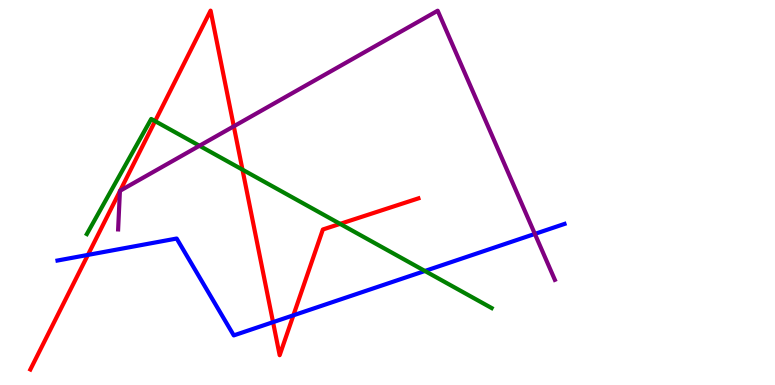[{'lines': ['blue', 'red'], 'intersections': [{'x': 1.13, 'y': 3.38}, {'x': 3.52, 'y': 1.63}, {'x': 3.79, 'y': 1.81}]}, {'lines': ['green', 'red'], 'intersections': [{'x': 2.0, 'y': 6.85}, {'x': 3.13, 'y': 5.59}, {'x': 4.39, 'y': 4.19}]}, {'lines': ['purple', 'red'], 'intersections': [{'x': 1.55, 'y': 5.03}, {'x': 1.55, 'y': 5.05}, {'x': 3.02, 'y': 6.72}]}, {'lines': ['blue', 'green'], 'intersections': [{'x': 5.48, 'y': 2.96}]}, {'lines': ['blue', 'purple'], 'intersections': [{'x': 6.9, 'y': 3.92}]}, {'lines': ['green', 'purple'], 'intersections': [{'x': 2.57, 'y': 6.21}]}]